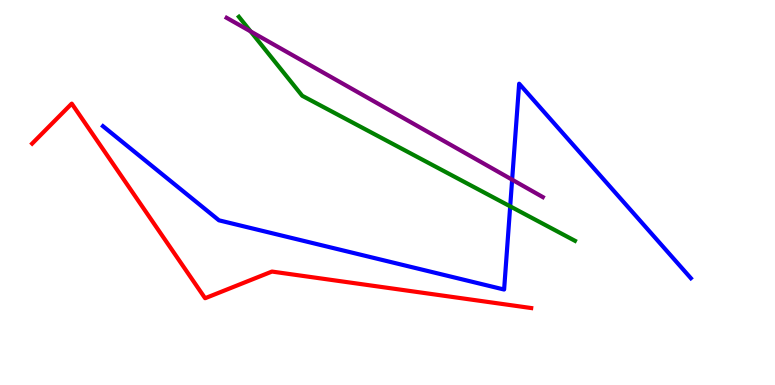[{'lines': ['blue', 'red'], 'intersections': []}, {'lines': ['green', 'red'], 'intersections': []}, {'lines': ['purple', 'red'], 'intersections': []}, {'lines': ['blue', 'green'], 'intersections': [{'x': 6.58, 'y': 4.64}]}, {'lines': ['blue', 'purple'], 'intersections': [{'x': 6.61, 'y': 5.33}]}, {'lines': ['green', 'purple'], 'intersections': [{'x': 3.23, 'y': 9.18}]}]